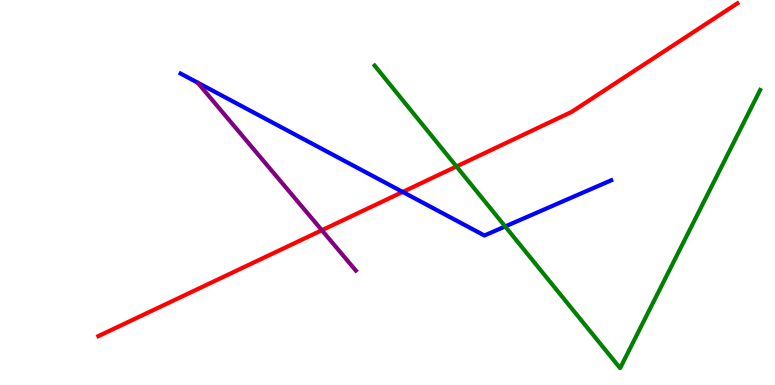[{'lines': ['blue', 'red'], 'intersections': [{'x': 5.2, 'y': 5.01}]}, {'lines': ['green', 'red'], 'intersections': [{'x': 5.89, 'y': 5.68}]}, {'lines': ['purple', 'red'], 'intersections': [{'x': 4.15, 'y': 4.02}]}, {'lines': ['blue', 'green'], 'intersections': [{'x': 6.52, 'y': 4.12}]}, {'lines': ['blue', 'purple'], 'intersections': []}, {'lines': ['green', 'purple'], 'intersections': []}]